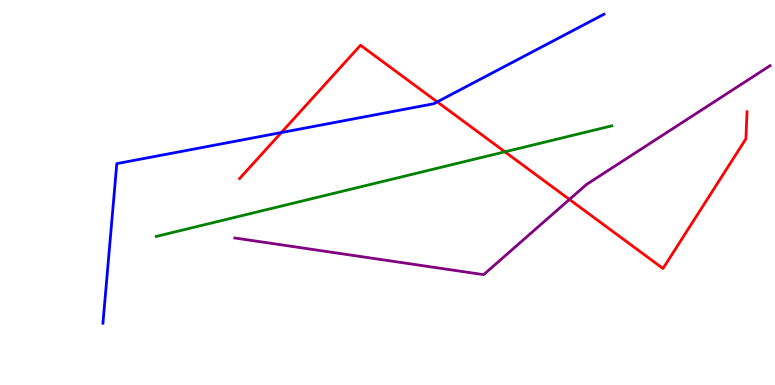[{'lines': ['blue', 'red'], 'intersections': [{'x': 3.63, 'y': 6.56}, {'x': 5.64, 'y': 7.35}]}, {'lines': ['green', 'red'], 'intersections': [{'x': 6.51, 'y': 6.06}]}, {'lines': ['purple', 'red'], 'intersections': [{'x': 7.35, 'y': 4.82}]}, {'lines': ['blue', 'green'], 'intersections': []}, {'lines': ['blue', 'purple'], 'intersections': []}, {'lines': ['green', 'purple'], 'intersections': []}]